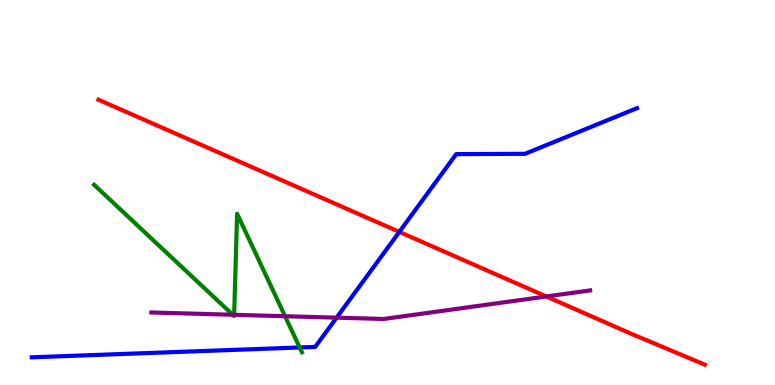[{'lines': ['blue', 'red'], 'intersections': [{'x': 5.15, 'y': 3.98}]}, {'lines': ['green', 'red'], 'intersections': []}, {'lines': ['purple', 'red'], 'intersections': [{'x': 7.05, 'y': 2.3}]}, {'lines': ['blue', 'green'], 'intersections': [{'x': 3.87, 'y': 0.975}]}, {'lines': ['blue', 'purple'], 'intersections': [{'x': 4.34, 'y': 1.75}]}, {'lines': ['green', 'purple'], 'intersections': [{'x': 3.0, 'y': 1.82}, {'x': 3.02, 'y': 1.82}, {'x': 3.68, 'y': 1.79}]}]